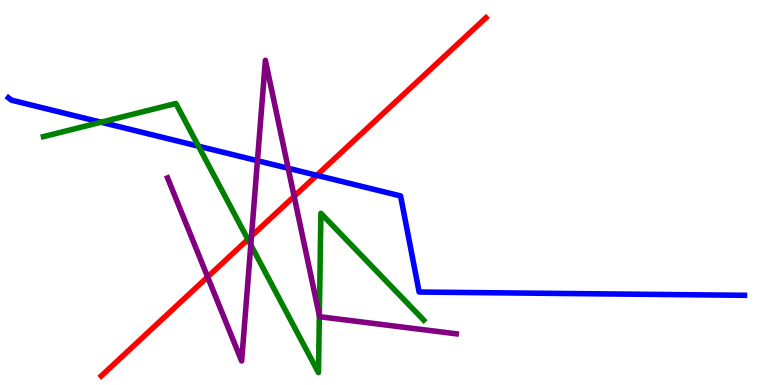[{'lines': ['blue', 'red'], 'intersections': [{'x': 4.09, 'y': 5.45}]}, {'lines': ['green', 'red'], 'intersections': [{'x': 3.2, 'y': 3.78}]}, {'lines': ['purple', 'red'], 'intersections': [{'x': 2.68, 'y': 2.81}, {'x': 3.25, 'y': 3.87}, {'x': 3.8, 'y': 4.9}]}, {'lines': ['blue', 'green'], 'intersections': [{'x': 1.3, 'y': 6.83}, {'x': 2.56, 'y': 6.2}]}, {'lines': ['blue', 'purple'], 'intersections': [{'x': 3.32, 'y': 5.83}, {'x': 3.72, 'y': 5.63}]}, {'lines': ['green', 'purple'], 'intersections': [{'x': 3.24, 'y': 3.64}, {'x': 4.12, 'y': 1.8}]}]